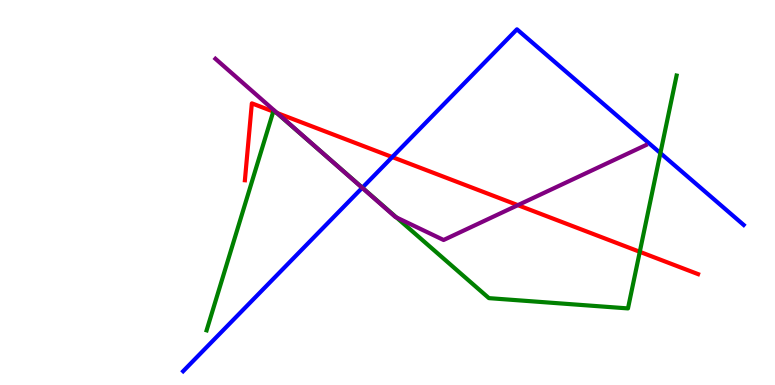[{'lines': ['blue', 'red'], 'intersections': [{'x': 5.06, 'y': 5.92}]}, {'lines': ['green', 'red'], 'intersections': [{'x': 3.53, 'y': 7.1}, {'x': 3.57, 'y': 7.07}, {'x': 8.26, 'y': 3.46}]}, {'lines': ['purple', 'red'], 'intersections': [{'x': 3.58, 'y': 7.06}, {'x': 6.68, 'y': 4.67}]}, {'lines': ['blue', 'green'], 'intersections': [{'x': 4.68, 'y': 5.13}, {'x': 8.52, 'y': 6.02}]}, {'lines': ['blue', 'purple'], 'intersections': [{'x': 4.67, 'y': 5.12}]}, {'lines': ['green', 'purple'], 'intersections': [{'x': 4.18, 'y': 6.0}, {'x': 5.12, 'y': 4.35}]}]